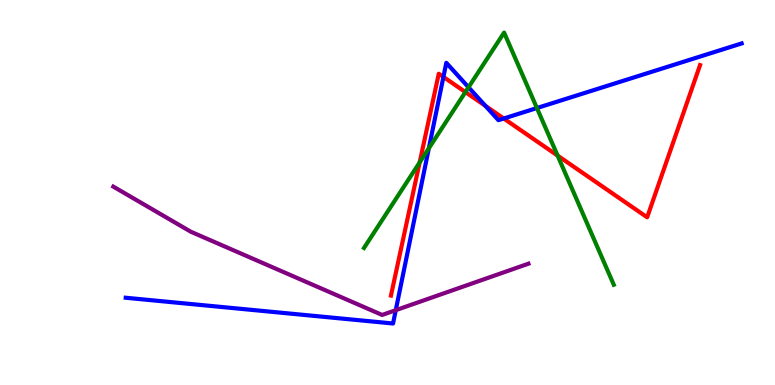[{'lines': ['blue', 'red'], 'intersections': [{'x': 5.72, 'y': 8.0}, {'x': 6.26, 'y': 7.25}, {'x': 6.5, 'y': 6.92}]}, {'lines': ['green', 'red'], 'intersections': [{'x': 5.41, 'y': 5.78}, {'x': 6.01, 'y': 7.61}, {'x': 7.19, 'y': 5.96}]}, {'lines': ['purple', 'red'], 'intersections': []}, {'lines': ['blue', 'green'], 'intersections': [{'x': 5.53, 'y': 6.15}, {'x': 6.05, 'y': 7.73}, {'x': 6.93, 'y': 7.19}]}, {'lines': ['blue', 'purple'], 'intersections': [{'x': 5.11, 'y': 1.94}]}, {'lines': ['green', 'purple'], 'intersections': []}]